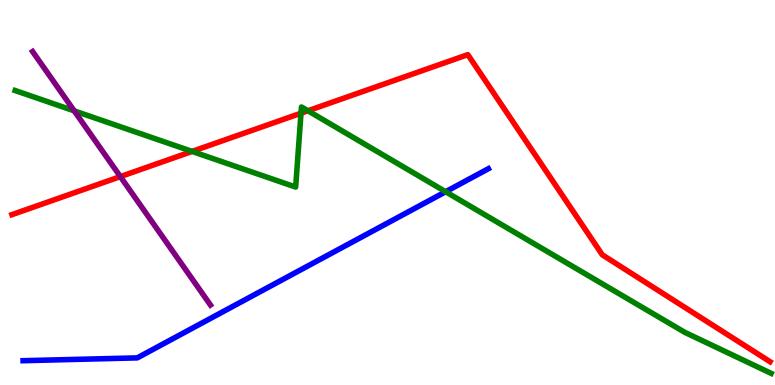[{'lines': ['blue', 'red'], 'intersections': []}, {'lines': ['green', 'red'], 'intersections': [{'x': 2.48, 'y': 6.07}, {'x': 3.88, 'y': 7.06}, {'x': 3.97, 'y': 7.12}]}, {'lines': ['purple', 'red'], 'intersections': [{'x': 1.55, 'y': 5.41}]}, {'lines': ['blue', 'green'], 'intersections': [{'x': 5.75, 'y': 5.02}]}, {'lines': ['blue', 'purple'], 'intersections': []}, {'lines': ['green', 'purple'], 'intersections': [{'x': 0.958, 'y': 7.12}]}]